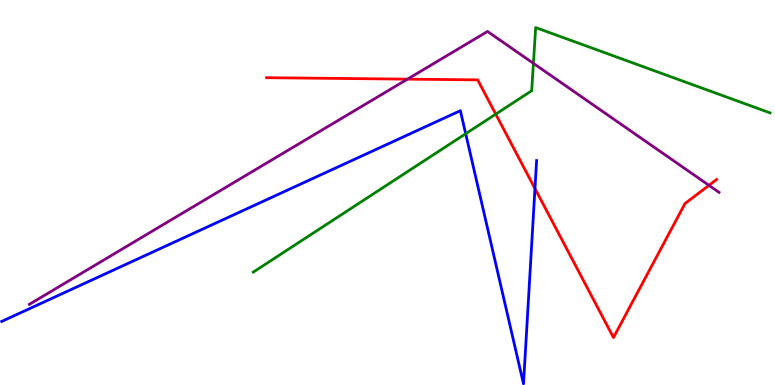[{'lines': ['blue', 'red'], 'intersections': [{'x': 6.9, 'y': 5.1}]}, {'lines': ['green', 'red'], 'intersections': [{'x': 6.4, 'y': 7.04}]}, {'lines': ['purple', 'red'], 'intersections': [{'x': 5.26, 'y': 7.94}, {'x': 9.15, 'y': 5.19}]}, {'lines': ['blue', 'green'], 'intersections': [{'x': 6.01, 'y': 6.53}]}, {'lines': ['blue', 'purple'], 'intersections': []}, {'lines': ['green', 'purple'], 'intersections': [{'x': 6.88, 'y': 8.35}]}]